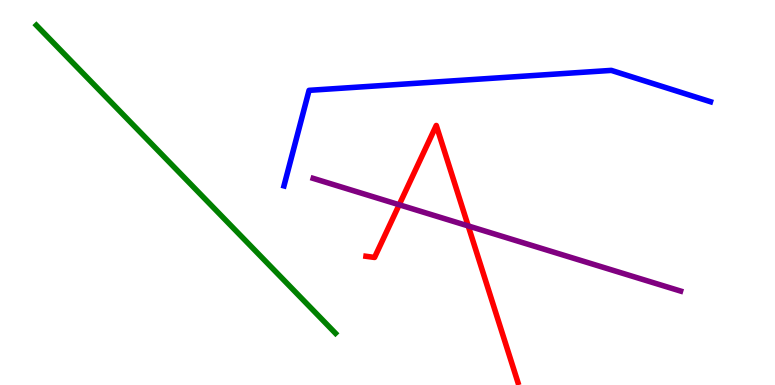[{'lines': ['blue', 'red'], 'intersections': []}, {'lines': ['green', 'red'], 'intersections': []}, {'lines': ['purple', 'red'], 'intersections': [{'x': 5.15, 'y': 4.68}, {'x': 6.04, 'y': 4.13}]}, {'lines': ['blue', 'green'], 'intersections': []}, {'lines': ['blue', 'purple'], 'intersections': []}, {'lines': ['green', 'purple'], 'intersections': []}]